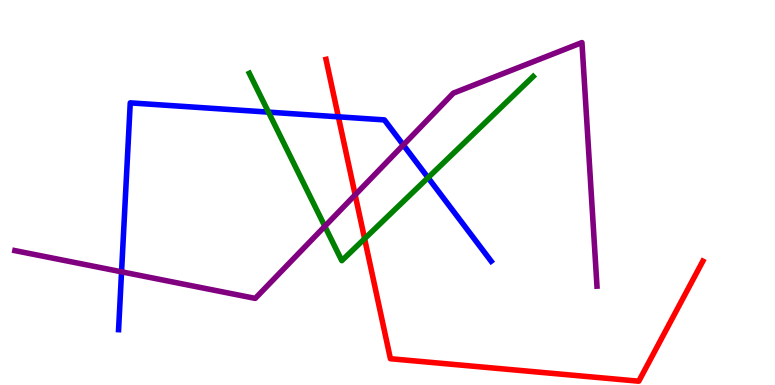[{'lines': ['blue', 'red'], 'intersections': [{'x': 4.37, 'y': 6.97}]}, {'lines': ['green', 'red'], 'intersections': [{'x': 4.7, 'y': 3.8}]}, {'lines': ['purple', 'red'], 'intersections': [{'x': 4.58, 'y': 4.94}]}, {'lines': ['blue', 'green'], 'intersections': [{'x': 3.46, 'y': 7.09}, {'x': 5.52, 'y': 5.39}]}, {'lines': ['blue', 'purple'], 'intersections': [{'x': 1.57, 'y': 2.94}, {'x': 5.2, 'y': 6.23}]}, {'lines': ['green', 'purple'], 'intersections': [{'x': 4.19, 'y': 4.12}]}]